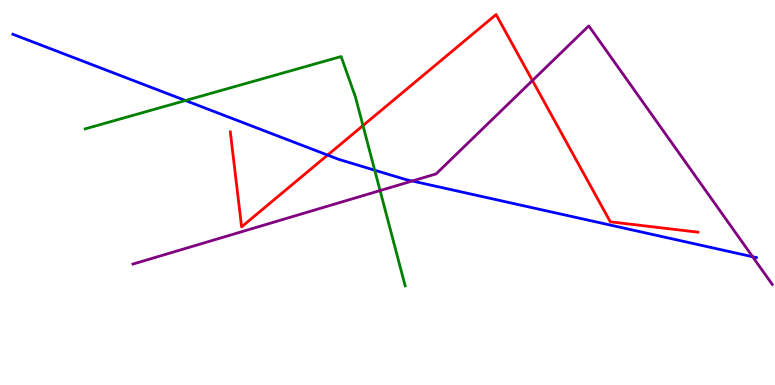[{'lines': ['blue', 'red'], 'intersections': [{'x': 4.23, 'y': 5.97}]}, {'lines': ['green', 'red'], 'intersections': [{'x': 4.68, 'y': 6.74}]}, {'lines': ['purple', 'red'], 'intersections': [{'x': 6.87, 'y': 7.91}]}, {'lines': ['blue', 'green'], 'intersections': [{'x': 2.39, 'y': 7.39}, {'x': 4.84, 'y': 5.58}]}, {'lines': ['blue', 'purple'], 'intersections': [{'x': 5.32, 'y': 5.3}, {'x': 9.71, 'y': 3.33}]}, {'lines': ['green', 'purple'], 'intersections': [{'x': 4.9, 'y': 5.05}]}]